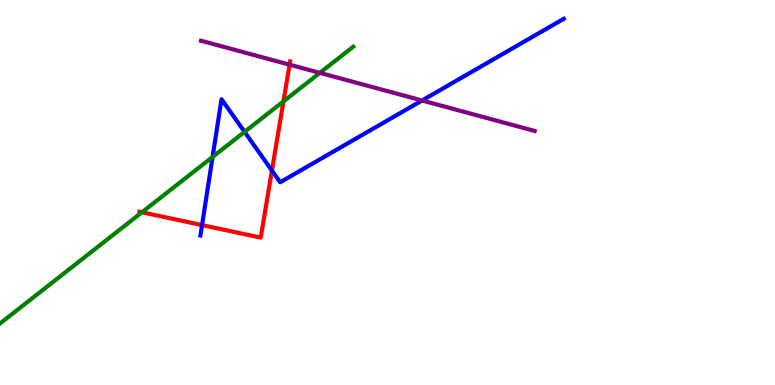[{'lines': ['blue', 'red'], 'intersections': [{'x': 2.61, 'y': 4.15}, {'x': 3.51, 'y': 5.57}]}, {'lines': ['green', 'red'], 'intersections': [{'x': 1.83, 'y': 4.49}, {'x': 3.66, 'y': 7.37}]}, {'lines': ['purple', 'red'], 'intersections': [{'x': 3.74, 'y': 8.32}]}, {'lines': ['blue', 'green'], 'intersections': [{'x': 2.74, 'y': 5.92}, {'x': 3.16, 'y': 6.57}]}, {'lines': ['blue', 'purple'], 'intersections': [{'x': 5.45, 'y': 7.39}]}, {'lines': ['green', 'purple'], 'intersections': [{'x': 4.13, 'y': 8.11}]}]